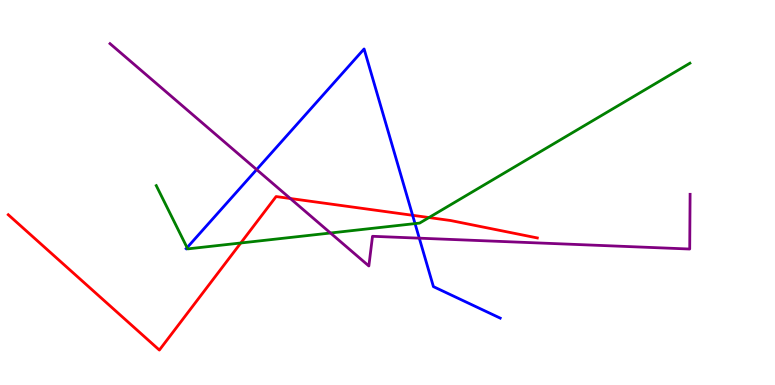[{'lines': ['blue', 'red'], 'intersections': [{'x': 5.32, 'y': 4.41}]}, {'lines': ['green', 'red'], 'intersections': [{'x': 3.11, 'y': 3.69}, {'x': 5.54, 'y': 4.35}]}, {'lines': ['purple', 'red'], 'intersections': [{'x': 3.75, 'y': 4.84}]}, {'lines': ['blue', 'green'], 'intersections': [{'x': 2.41, 'y': 3.57}, {'x': 5.36, 'y': 4.19}]}, {'lines': ['blue', 'purple'], 'intersections': [{'x': 3.31, 'y': 5.6}, {'x': 5.41, 'y': 3.81}]}, {'lines': ['green', 'purple'], 'intersections': [{'x': 4.26, 'y': 3.95}]}]